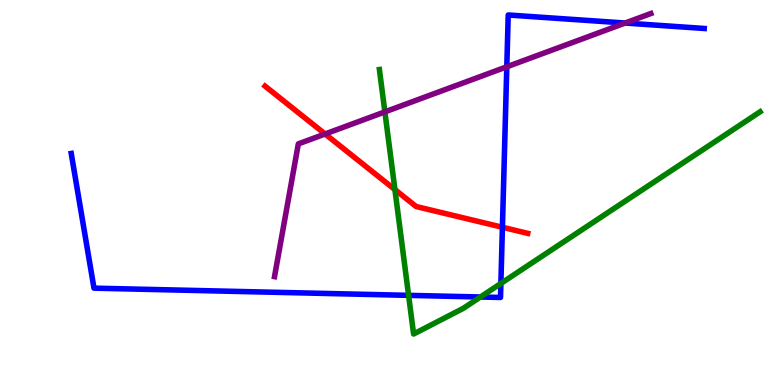[{'lines': ['blue', 'red'], 'intersections': [{'x': 6.48, 'y': 4.1}]}, {'lines': ['green', 'red'], 'intersections': [{'x': 5.1, 'y': 5.07}]}, {'lines': ['purple', 'red'], 'intersections': [{'x': 4.19, 'y': 6.52}]}, {'lines': ['blue', 'green'], 'intersections': [{'x': 5.27, 'y': 2.33}, {'x': 6.2, 'y': 2.29}, {'x': 6.46, 'y': 2.64}]}, {'lines': ['blue', 'purple'], 'intersections': [{'x': 6.54, 'y': 8.27}, {'x': 8.07, 'y': 9.4}]}, {'lines': ['green', 'purple'], 'intersections': [{'x': 4.97, 'y': 7.09}]}]